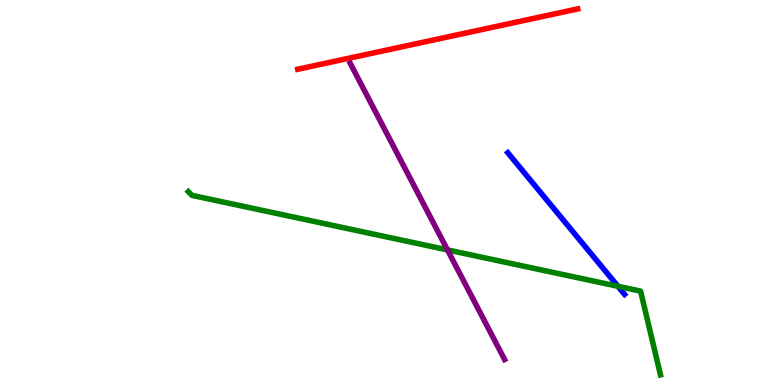[{'lines': ['blue', 'red'], 'intersections': []}, {'lines': ['green', 'red'], 'intersections': []}, {'lines': ['purple', 'red'], 'intersections': []}, {'lines': ['blue', 'green'], 'intersections': [{'x': 7.97, 'y': 2.56}]}, {'lines': ['blue', 'purple'], 'intersections': []}, {'lines': ['green', 'purple'], 'intersections': [{'x': 5.77, 'y': 3.51}]}]